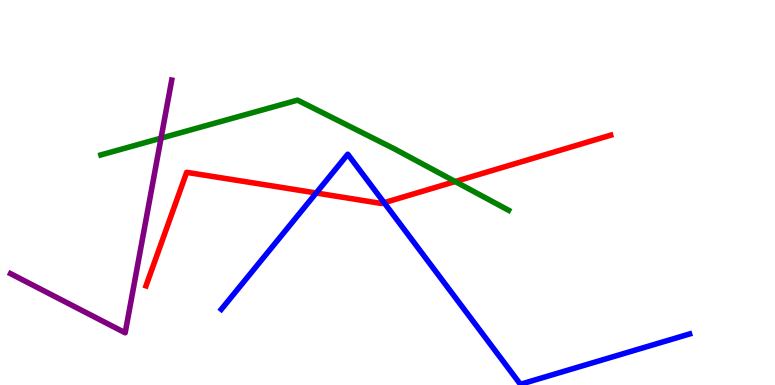[{'lines': ['blue', 'red'], 'intersections': [{'x': 4.08, 'y': 4.99}, {'x': 4.96, 'y': 4.73}]}, {'lines': ['green', 'red'], 'intersections': [{'x': 5.87, 'y': 5.28}]}, {'lines': ['purple', 'red'], 'intersections': []}, {'lines': ['blue', 'green'], 'intersections': []}, {'lines': ['blue', 'purple'], 'intersections': []}, {'lines': ['green', 'purple'], 'intersections': [{'x': 2.08, 'y': 6.41}]}]